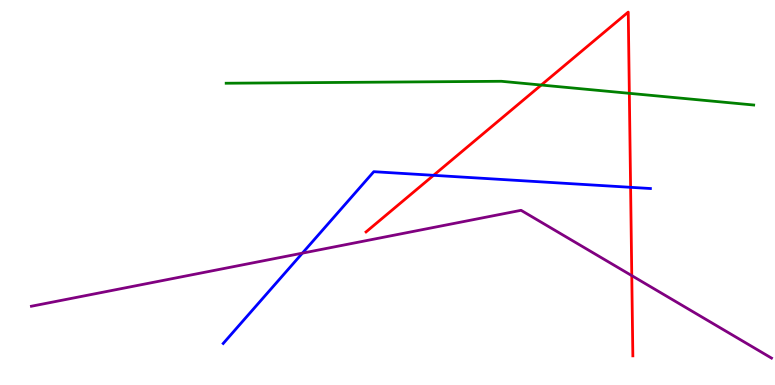[{'lines': ['blue', 'red'], 'intersections': [{'x': 5.59, 'y': 5.45}, {'x': 8.14, 'y': 5.13}]}, {'lines': ['green', 'red'], 'intersections': [{'x': 6.98, 'y': 7.79}, {'x': 8.12, 'y': 7.58}]}, {'lines': ['purple', 'red'], 'intersections': [{'x': 8.15, 'y': 2.84}]}, {'lines': ['blue', 'green'], 'intersections': []}, {'lines': ['blue', 'purple'], 'intersections': [{'x': 3.9, 'y': 3.42}]}, {'lines': ['green', 'purple'], 'intersections': []}]